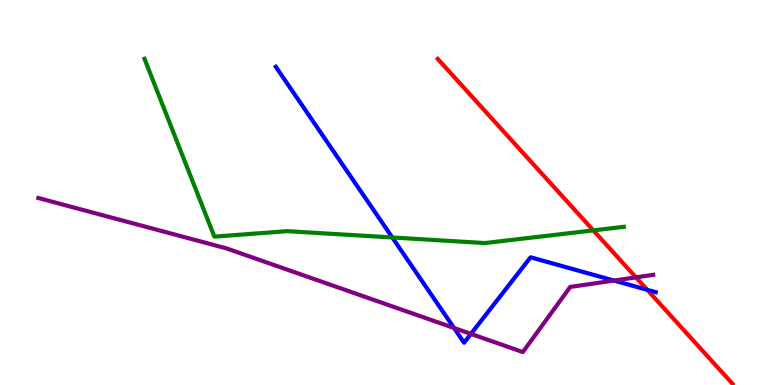[{'lines': ['blue', 'red'], 'intersections': [{'x': 8.35, 'y': 2.47}]}, {'lines': ['green', 'red'], 'intersections': [{'x': 7.66, 'y': 4.02}]}, {'lines': ['purple', 'red'], 'intersections': [{'x': 8.21, 'y': 2.8}]}, {'lines': ['blue', 'green'], 'intersections': [{'x': 5.06, 'y': 3.83}]}, {'lines': ['blue', 'purple'], 'intersections': [{'x': 5.86, 'y': 1.48}, {'x': 6.08, 'y': 1.33}, {'x': 7.92, 'y': 2.71}]}, {'lines': ['green', 'purple'], 'intersections': []}]